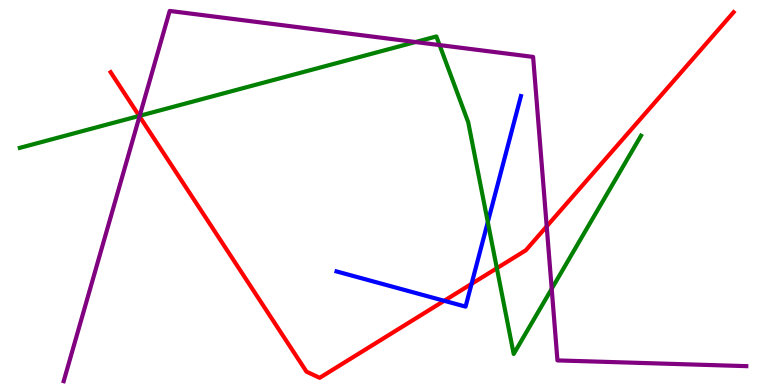[{'lines': ['blue', 'red'], 'intersections': [{'x': 5.73, 'y': 2.19}, {'x': 6.08, 'y': 2.63}]}, {'lines': ['green', 'red'], 'intersections': [{'x': 1.8, 'y': 6.99}, {'x': 6.41, 'y': 3.03}]}, {'lines': ['purple', 'red'], 'intersections': [{'x': 1.8, 'y': 6.98}, {'x': 7.05, 'y': 4.12}]}, {'lines': ['blue', 'green'], 'intersections': [{'x': 6.29, 'y': 4.23}]}, {'lines': ['blue', 'purple'], 'intersections': []}, {'lines': ['green', 'purple'], 'intersections': [{'x': 1.8, 'y': 6.99}, {'x': 5.36, 'y': 8.91}, {'x': 5.67, 'y': 8.83}, {'x': 7.12, 'y': 2.5}]}]